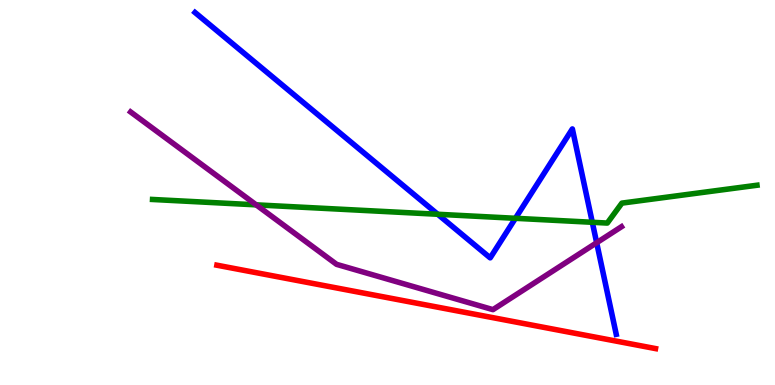[{'lines': ['blue', 'red'], 'intersections': []}, {'lines': ['green', 'red'], 'intersections': []}, {'lines': ['purple', 'red'], 'intersections': []}, {'lines': ['blue', 'green'], 'intersections': [{'x': 5.65, 'y': 4.43}, {'x': 6.65, 'y': 4.33}, {'x': 7.64, 'y': 4.23}]}, {'lines': ['blue', 'purple'], 'intersections': [{'x': 7.7, 'y': 3.7}]}, {'lines': ['green', 'purple'], 'intersections': [{'x': 3.31, 'y': 4.68}]}]